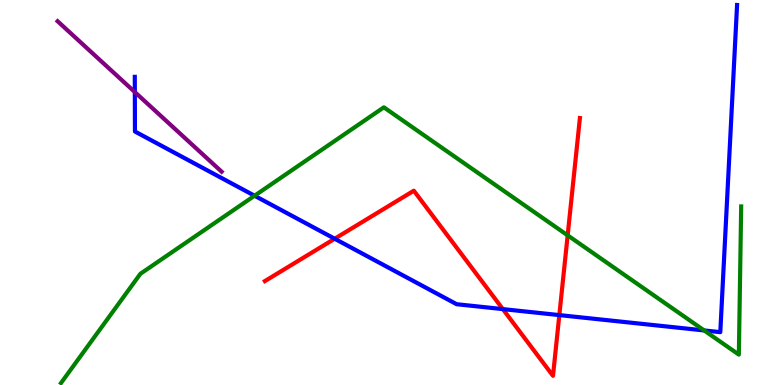[{'lines': ['blue', 'red'], 'intersections': [{'x': 4.32, 'y': 3.8}, {'x': 6.49, 'y': 1.97}, {'x': 7.22, 'y': 1.82}]}, {'lines': ['green', 'red'], 'intersections': [{'x': 7.32, 'y': 3.89}]}, {'lines': ['purple', 'red'], 'intersections': []}, {'lines': ['blue', 'green'], 'intersections': [{'x': 3.28, 'y': 4.92}, {'x': 9.09, 'y': 1.42}]}, {'lines': ['blue', 'purple'], 'intersections': [{'x': 1.74, 'y': 7.61}]}, {'lines': ['green', 'purple'], 'intersections': []}]